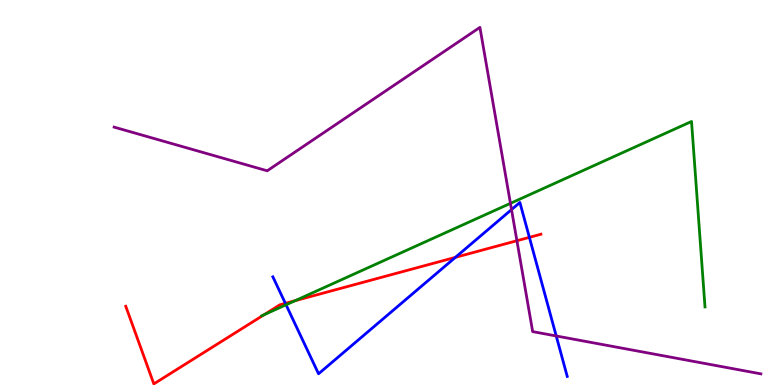[{'lines': ['blue', 'red'], 'intersections': [{'x': 3.68, 'y': 2.12}, {'x': 5.88, 'y': 3.32}, {'x': 6.83, 'y': 3.84}]}, {'lines': ['green', 'red'], 'intersections': [{'x': 3.41, 'y': 1.83}, {'x': 3.81, 'y': 2.19}]}, {'lines': ['purple', 'red'], 'intersections': [{'x': 6.67, 'y': 3.75}]}, {'lines': ['blue', 'green'], 'intersections': [{'x': 3.69, 'y': 2.08}]}, {'lines': ['blue', 'purple'], 'intersections': [{'x': 6.6, 'y': 4.56}, {'x': 7.18, 'y': 1.27}]}, {'lines': ['green', 'purple'], 'intersections': [{'x': 6.59, 'y': 4.72}]}]